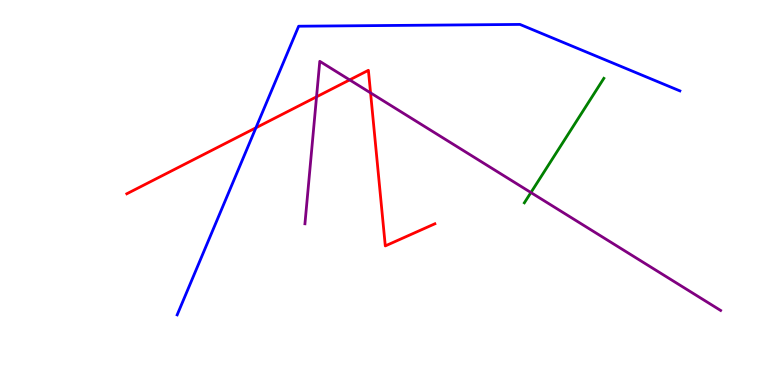[{'lines': ['blue', 'red'], 'intersections': [{'x': 3.3, 'y': 6.68}]}, {'lines': ['green', 'red'], 'intersections': []}, {'lines': ['purple', 'red'], 'intersections': [{'x': 4.08, 'y': 7.49}, {'x': 4.51, 'y': 7.93}, {'x': 4.78, 'y': 7.59}]}, {'lines': ['blue', 'green'], 'intersections': []}, {'lines': ['blue', 'purple'], 'intersections': []}, {'lines': ['green', 'purple'], 'intersections': [{'x': 6.85, 'y': 5.0}]}]